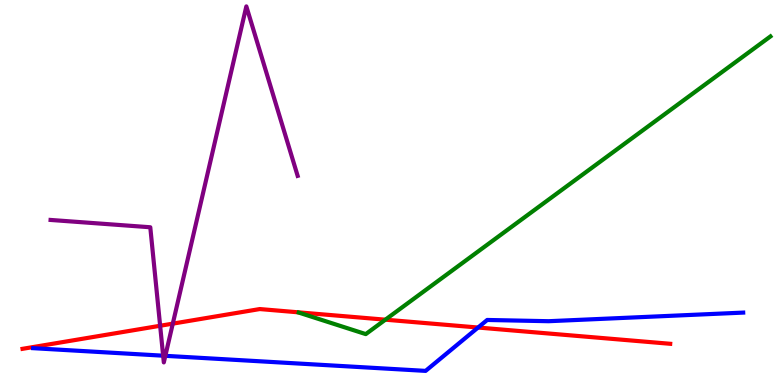[{'lines': ['blue', 'red'], 'intersections': [{'x': 6.17, 'y': 1.49}]}, {'lines': ['green', 'red'], 'intersections': [{'x': 4.97, 'y': 1.7}]}, {'lines': ['purple', 'red'], 'intersections': [{'x': 2.07, 'y': 1.54}, {'x': 2.23, 'y': 1.59}]}, {'lines': ['blue', 'green'], 'intersections': []}, {'lines': ['blue', 'purple'], 'intersections': [{'x': 2.11, 'y': 0.761}, {'x': 2.13, 'y': 0.758}]}, {'lines': ['green', 'purple'], 'intersections': []}]